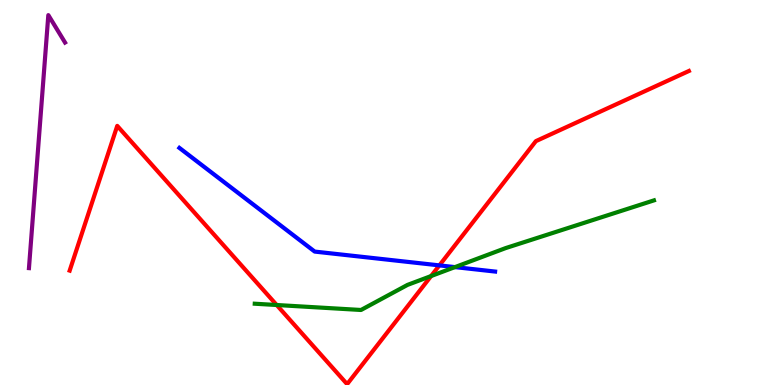[{'lines': ['blue', 'red'], 'intersections': [{'x': 5.67, 'y': 3.11}]}, {'lines': ['green', 'red'], 'intersections': [{'x': 3.57, 'y': 2.08}, {'x': 5.56, 'y': 2.83}]}, {'lines': ['purple', 'red'], 'intersections': []}, {'lines': ['blue', 'green'], 'intersections': [{'x': 5.87, 'y': 3.06}]}, {'lines': ['blue', 'purple'], 'intersections': []}, {'lines': ['green', 'purple'], 'intersections': []}]